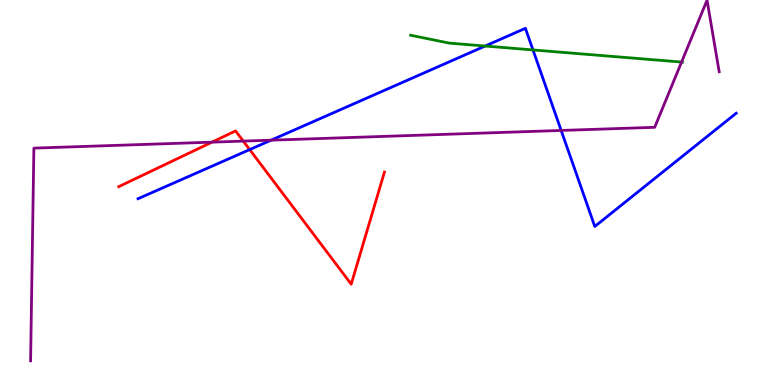[{'lines': ['blue', 'red'], 'intersections': [{'x': 3.22, 'y': 6.11}]}, {'lines': ['green', 'red'], 'intersections': []}, {'lines': ['purple', 'red'], 'intersections': [{'x': 2.74, 'y': 6.31}, {'x': 3.14, 'y': 6.33}]}, {'lines': ['blue', 'green'], 'intersections': [{'x': 6.26, 'y': 8.8}, {'x': 6.88, 'y': 8.7}]}, {'lines': ['blue', 'purple'], 'intersections': [{'x': 3.5, 'y': 6.36}, {'x': 7.24, 'y': 6.61}]}, {'lines': ['green', 'purple'], 'intersections': [{'x': 8.79, 'y': 8.39}]}]